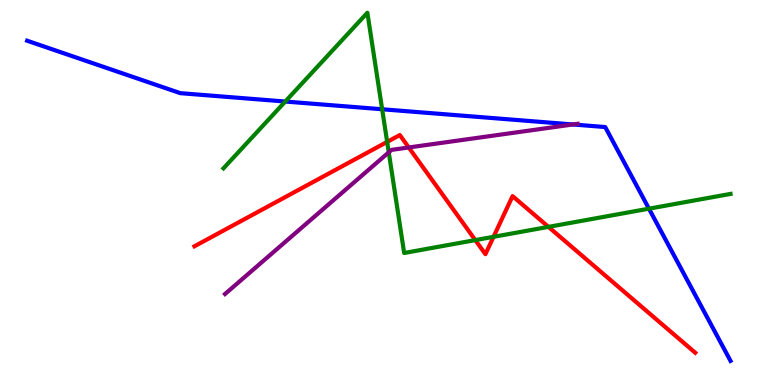[{'lines': ['blue', 'red'], 'intersections': []}, {'lines': ['green', 'red'], 'intersections': [{'x': 5.0, 'y': 6.31}, {'x': 6.13, 'y': 3.76}, {'x': 6.37, 'y': 3.85}, {'x': 7.08, 'y': 4.11}]}, {'lines': ['purple', 'red'], 'intersections': [{'x': 5.27, 'y': 6.17}]}, {'lines': ['blue', 'green'], 'intersections': [{'x': 3.68, 'y': 7.36}, {'x': 4.93, 'y': 7.16}, {'x': 8.37, 'y': 4.58}]}, {'lines': ['blue', 'purple'], 'intersections': [{'x': 7.39, 'y': 6.77}]}, {'lines': ['green', 'purple'], 'intersections': [{'x': 5.02, 'y': 6.04}]}]